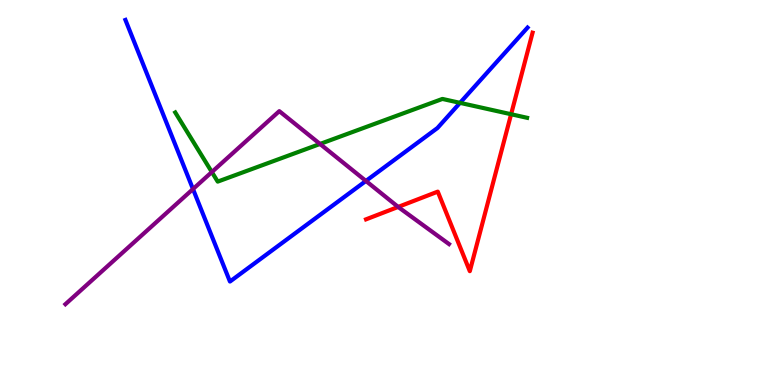[{'lines': ['blue', 'red'], 'intersections': []}, {'lines': ['green', 'red'], 'intersections': [{'x': 6.6, 'y': 7.03}]}, {'lines': ['purple', 'red'], 'intersections': [{'x': 5.14, 'y': 4.63}]}, {'lines': ['blue', 'green'], 'intersections': [{'x': 5.94, 'y': 7.33}]}, {'lines': ['blue', 'purple'], 'intersections': [{'x': 2.49, 'y': 5.09}, {'x': 4.72, 'y': 5.3}]}, {'lines': ['green', 'purple'], 'intersections': [{'x': 2.73, 'y': 5.53}, {'x': 4.13, 'y': 6.26}]}]